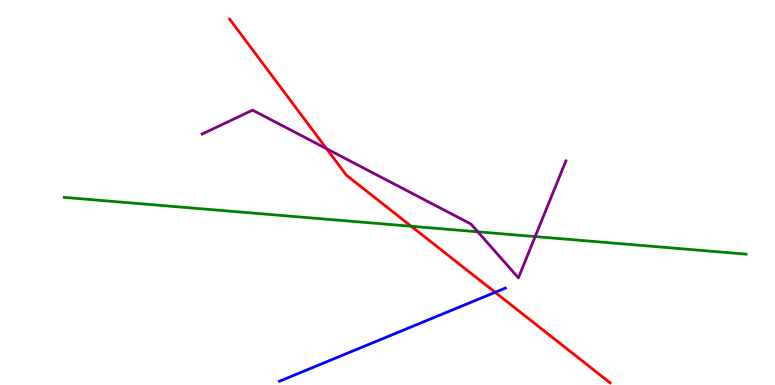[{'lines': ['blue', 'red'], 'intersections': [{'x': 6.39, 'y': 2.41}]}, {'lines': ['green', 'red'], 'intersections': [{'x': 5.31, 'y': 4.12}]}, {'lines': ['purple', 'red'], 'intersections': [{'x': 4.21, 'y': 6.14}]}, {'lines': ['blue', 'green'], 'intersections': []}, {'lines': ['blue', 'purple'], 'intersections': []}, {'lines': ['green', 'purple'], 'intersections': [{'x': 6.17, 'y': 3.98}, {'x': 6.91, 'y': 3.85}]}]